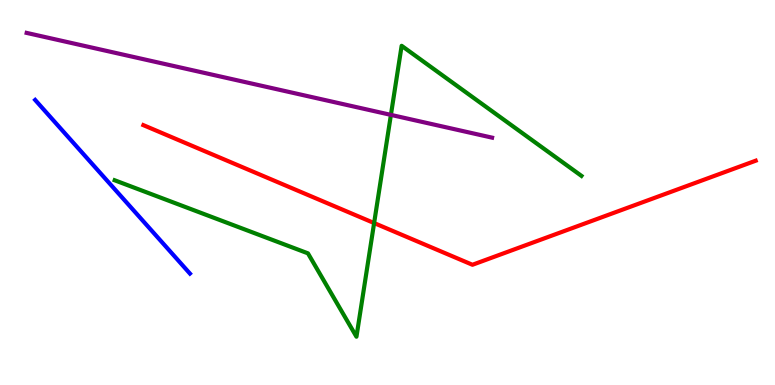[{'lines': ['blue', 'red'], 'intersections': []}, {'lines': ['green', 'red'], 'intersections': [{'x': 4.83, 'y': 4.21}]}, {'lines': ['purple', 'red'], 'intersections': []}, {'lines': ['blue', 'green'], 'intersections': []}, {'lines': ['blue', 'purple'], 'intersections': []}, {'lines': ['green', 'purple'], 'intersections': [{'x': 5.04, 'y': 7.02}]}]